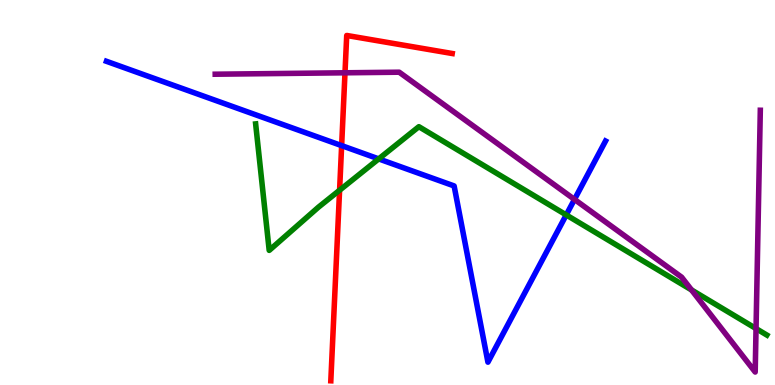[{'lines': ['blue', 'red'], 'intersections': [{'x': 4.41, 'y': 6.22}]}, {'lines': ['green', 'red'], 'intersections': [{'x': 4.38, 'y': 5.06}]}, {'lines': ['purple', 'red'], 'intersections': [{'x': 4.45, 'y': 8.11}]}, {'lines': ['blue', 'green'], 'intersections': [{'x': 4.89, 'y': 5.87}, {'x': 7.31, 'y': 4.42}]}, {'lines': ['blue', 'purple'], 'intersections': [{'x': 7.41, 'y': 4.82}]}, {'lines': ['green', 'purple'], 'intersections': [{'x': 8.92, 'y': 2.47}, {'x': 9.76, 'y': 1.47}]}]